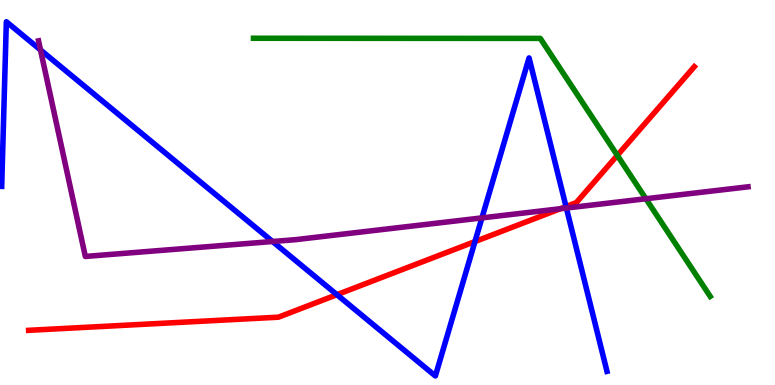[{'lines': ['blue', 'red'], 'intersections': [{'x': 4.35, 'y': 2.35}, {'x': 6.13, 'y': 3.73}, {'x': 7.3, 'y': 4.63}]}, {'lines': ['green', 'red'], 'intersections': [{'x': 7.97, 'y': 5.96}]}, {'lines': ['purple', 'red'], 'intersections': [{'x': 7.23, 'y': 4.58}]}, {'lines': ['blue', 'green'], 'intersections': []}, {'lines': ['blue', 'purple'], 'intersections': [{'x': 0.523, 'y': 8.7}, {'x': 3.52, 'y': 3.73}, {'x': 6.22, 'y': 4.34}, {'x': 7.31, 'y': 4.6}]}, {'lines': ['green', 'purple'], 'intersections': [{'x': 8.33, 'y': 4.84}]}]